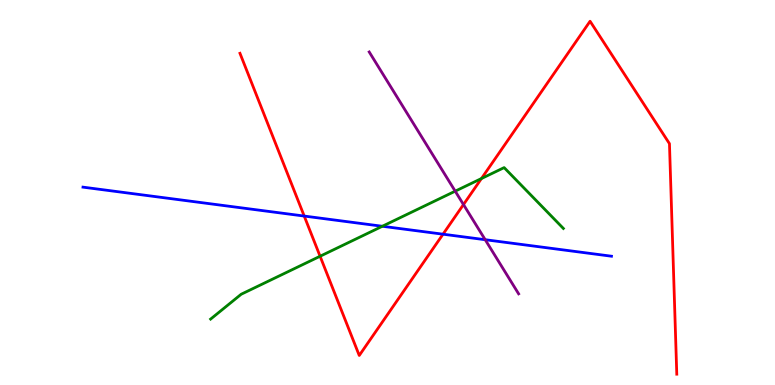[{'lines': ['blue', 'red'], 'intersections': [{'x': 3.93, 'y': 4.39}, {'x': 5.72, 'y': 3.92}]}, {'lines': ['green', 'red'], 'intersections': [{'x': 4.13, 'y': 3.34}, {'x': 6.21, 'y': 5.36}]}, {'lines': ['purple', 'red'], 'intersections': [{'x': 5.98, 'y': 4.69}]}, {'lines': ['blue', 'green'], 'intersections': [{'x': 4.93, 'y': 4.12}]}, {'lines': ['blue', 'purple'], 'intersections': [{'x': 6.26, 'y': 3.77}]}, {'lines': ['green', 'purple'], 'intersections': [{'x': 5.87, 'y': 5.03}]}]